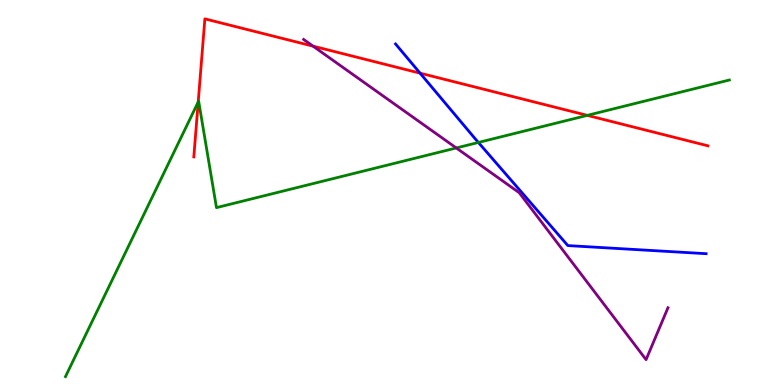[{'lines': ['blue', 'red'], 'intersections': [{'x': 5.42, 'y': 8.1}]}, {'lines': ['green', 'red'], 'intersections': [{'x': 2.56, 'y': 7.35}, {'x': 7.58, 'y': 7.0}]}, {'lines': ['purple', 'red'], 'intersections': [{'x': 4.04, 'y': 8.8}]}, {'lines': ['blue', 'green'], 'intersections': [{'x': 6.17, 'y': 6.3}]}, {'lines': ['blue', 'purple'], 'intersections': []}, {'lines': ['green', 'purple'], 'intersections': [{'x': 5.89, 'y': 6.16}]}]